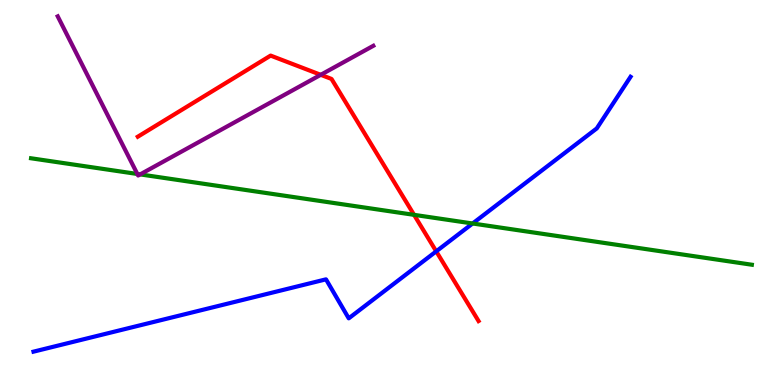[{'lines': ['blue', 'red'], 'intersections': [{'x': 5.63, 'y': 3.47}]}, {'lines': ['green', 'red'], 'intersections': [{'x': 5.34, 'y': 4.42}]}, {'lines': ['purple', 'red'], 'intersections': [{'x': 4.14, 'y': 8.06}]}, {'lines': ['blue', 'green'], 'intersections': [{'x': 6.1, 'y': 4.2}]}, {'lines': ['blue', 'purple'], 'intersections': []}, {'lines': ['green', 'purple'], 'intersections': [{'x': 1.77, 'y': 5.48}, {'x': 1.81, 'y': 5.47}]}]